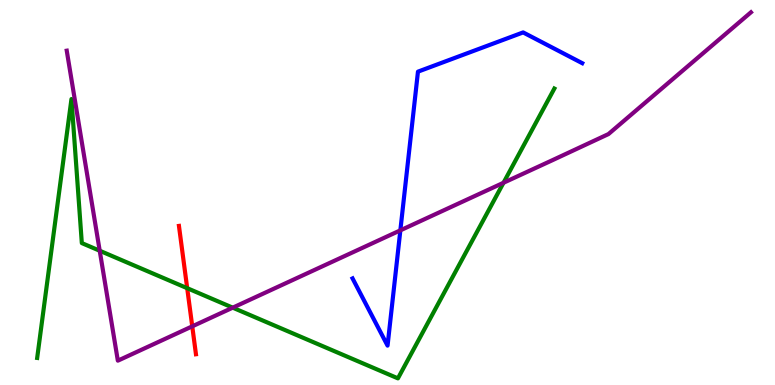[{'lines': ['blue', 'red'], 'intersections': []}, {'lines': ['green', 'red'], 'intersections': [{'x': 2.42, 'y': 2.51}]}, {'lines': ['purple', 'red'], 'intersections': [{'x': 2.48, 'y': 1.52}]}, {'lines': ['blue', 'green'], 'intersections': []}, {'lines': ['blue', 'purple'], 'intersections': [{'x': 5.17, 'y': 4.02}]}, {'lines': ['green', 'purple'], 'intersections': [{'x': 1.29, 'y': 3.49}, {'x': 3.0, 'y': 2.01}, {'x': 6.5, 'y': 5.25}]}]